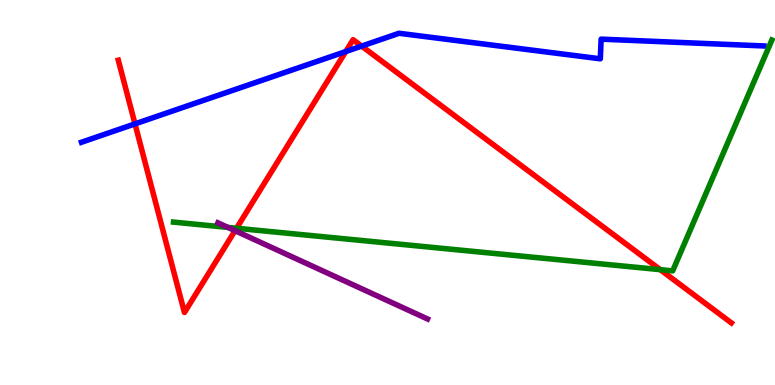[{'lines': ['blue', 'red'], 'intersections': [{'x': 1.74, 'y': 6.78}, {'x': 4.46, 'y': 8.66}, {'x': 4.67, 'y': 8.8}]}, {'lines': ['green', 'red'], 'intersections': [{'x': 3.05, 'y': 4.07}, {'x': 8.52, 'y': 3.0}]}, {'lines': ['purple', 'red'], 'intersections': [{'x': 3.03, 'y': 4.01}]}, {'lines': ['blue', 'green'], 'intersections': []}, {'lines': ['blue', 'purple'], 'intersections': []}, {'lines': ['green', 'purple'], 'intersections': [{'x': 2.94, 'y': 4.09}]}]